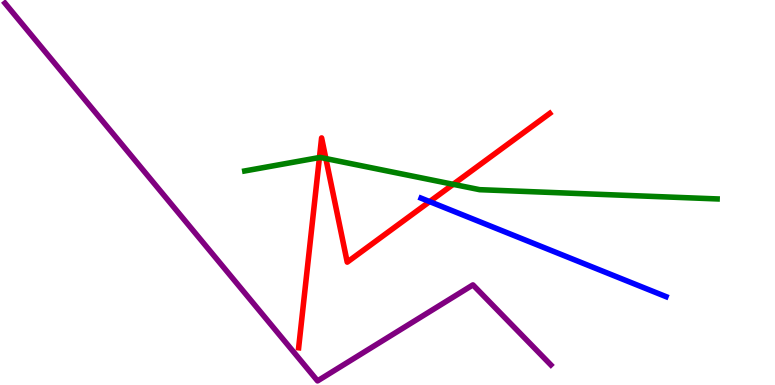[{'lines': ['blue', 'red'], 'intersections': [{'x': 5.54, 'y': 4.76}]}, {'lines': ['green', 'red'], 'intersections': [{'x': 4.12, 'y': 5.91}, {'x': 4.2, 'y': 5.88}, {'x': 5.85, 'y': 5.21}]}, {'lines': ['purple', 'red'], 'intersections': []}, {'lines': ['blue', 'green'], 'intersections': []}, {'lines': ['blue', 'purple'], 'intersections': []}, {'lines': ['green', 'purple'], 'intersections': []}]